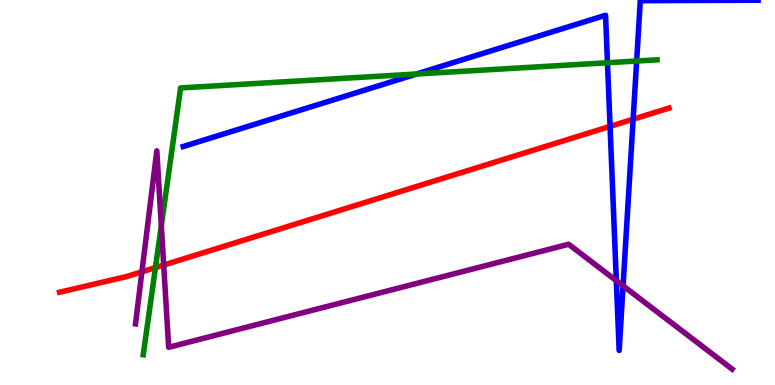[{'lines': ['blue', 'red'], 'intersections': [{'x': 7.87, 'y': 6.72}, {'x': 8.17, 'y': 6.9}]}, {'lines': ['green', 'red'], 'intersections': [{'x': 2.01, 'y': 3.05}]}, {'lines': ['purple', 'red'], 'intersections': [{'x': 1.83, 'y': 2.94}, {'x': 2.11, 'y': 3.12}]}, {'lines': ['blue', 'green'], 'intersections': [{'x': 5.37, 'y': 8.08}, {'x': 7.84, 'y': 8.37}, {'x': 8.21, 'y': 8.41}]}, {'lines': ['blue', 'purple'], 'intersections': [{'x': 7.95, 'y': 2.71}, {'x': 8.04, 'y': 2.58}]}, {'lines': ['green', 'purple'], 'intersections': [{'x': 2.08, 'y': 4.14}]}]